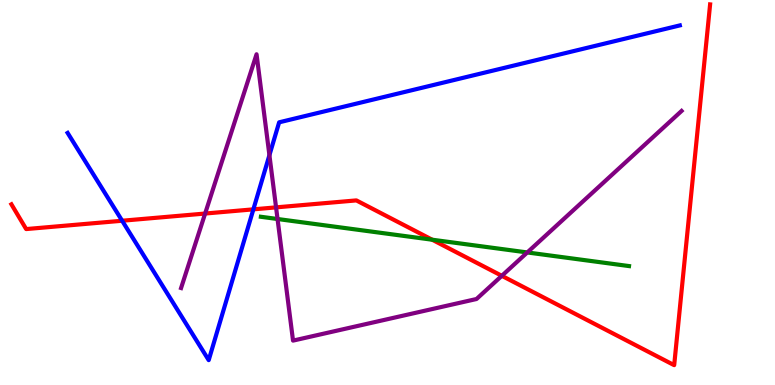[{'lines': ['blue', 'red'], 'intersections': [{'x': 1.58, 'y': 4.27}, {'x': 3.27, 'y': 4.56}]}, {'lines': ['green', 'red'], 'intersections': [{'x': 5.58, 'y': 3.77}]}, {'lines': ['purple', 'red'], 'intersections': [{'x': 2.65, 'y': 4.45}, {'x': 3.56, 'y': 4.61}, {'x': 6.48, 'y': 2.84}]}, {'lines': ['blue', 'green'], 'intersections': []}, {'lines': ['blue', 'purple'], 'intersections': [{'x': 3.48, 'y': 5.97}]}, {'lines': ['green', 'purple'], 'intersections': [{'x': 3.58, 'y': 4.31}, {'x': 6.8, 'y': 3.44}]}]